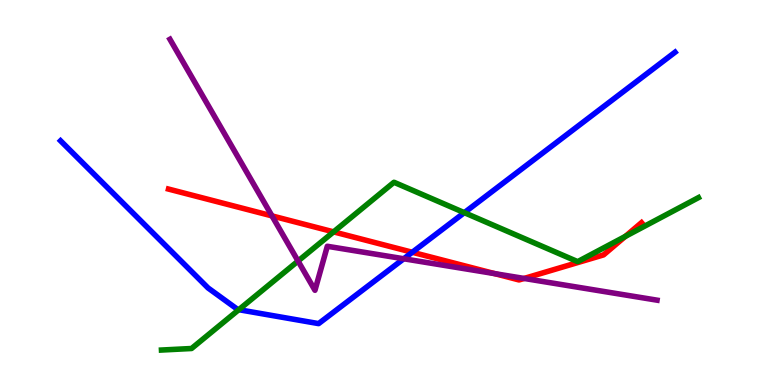[{'lines': ['blue', 'red'], 'intersections': [{'x': 5.32, 'y': 3.45}]}, {'lines': ['green', 'red'], 'intersections': [{'x': 4.3, 'y': 3.98}, {'x': 8.07, 'y': 3.86}]}, {'lines': ['purple', 'red'], 'intersections': [{'x': 3.51, 'y': 4.39}, {'x': 6.38, 'y': 2.89}, {'x': 6.76, 'y': 2.77}]}, {'lines': ['blue', 'green'], 'intersections': [{'x': 3.08, 'y': 1.96}, {'x': 5.99, 'y': 4.48}]}, {'lines': ['blue', 'purple'], 'intersections': [{'x': 5.21, 'y': 3.28}]}, {'lines': ['green', 'purple'], 'intersections': [{'x': 3.85, 'y': 3.22}]}]